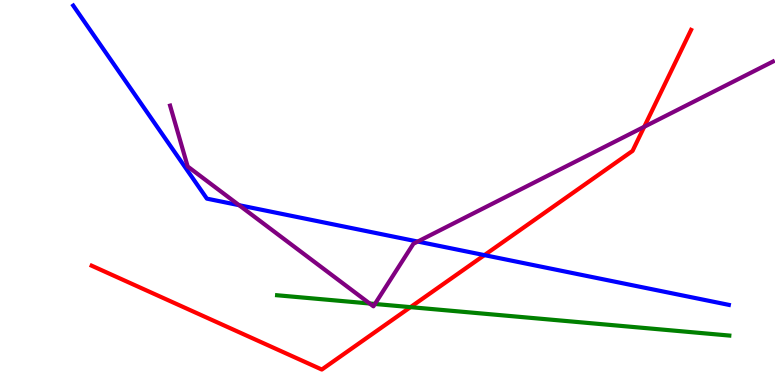[{'lines': ['blue', 'red'], 'intersections': [{'x': 6.25, 'y': 3.37}]}, {'lines': ['green', 'red'], 'intersections': [{'x': 5.3, 'y': 2.02}]}, {'lines': ['purple', 'red'], 'intersections': [{'x': 8.31, 'y': 6.71}]}, {'lines': ['blue', 'green'], 'intersections': []}, {'lines': ['blue', 'purple'], 'intersections': [{'x': 3.08, 'y': 4.67}, {'x': 5.39, 'y': 3.73}]}, {'lines': ['green', 'purple'], 'intersections': [{'x': 4.77, 'y': 2.12}, {'x': 4.84, 'y': 2.1}]}]